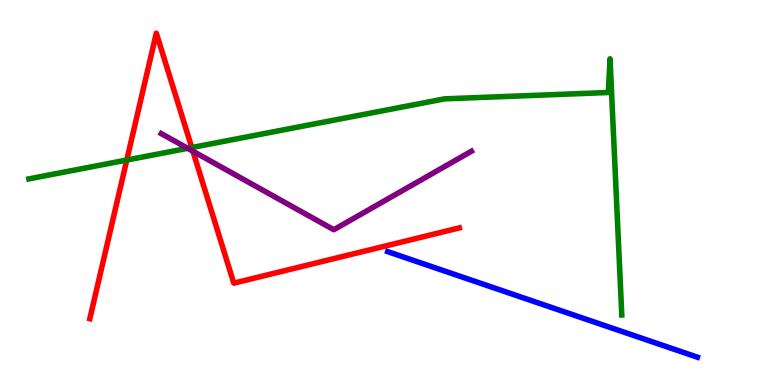[{'lines': ['blue', 'red'], 'intersections': []}, {'lines': ['green', 'red'], 'intersections': [{'x': 1.64, 'y': 5.84}, {'x': 2.47, 'y': 6.17}]}, {'lines': ['purple', 'red'], 'intersections': [{'x': 2.49, 'y': 6.07}]}, {'lines': ['blue', 'green'], 'intersections': []}, {'lines': ['blue', 'purple'], 'intersections': []}, {'lines': ['green', 'purple'], 'intersections': [{'x': 2.42, 'y': 6.15}]}]